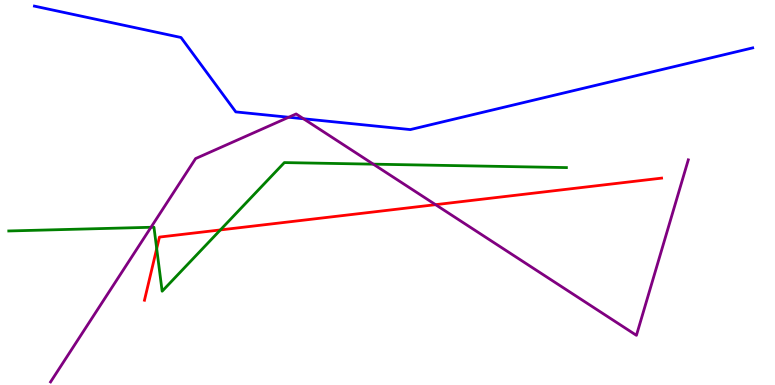[{'lines': ['blue', 'red'], 'intersections': []}, {'lines': ['green', 'red'], 'intersections': [{'x': 2.02, 'y': 3.54}, {'x': 2.84, 'y': 4.03}]}, {'lines': ['purple', 'red'], 'intersections': [{'x': 5.62, 'y': 4.68}]}, {'lines': ['blue', 'green'], 'intersections': []}, {'lines': ['blue', 'purple'], 'intersections': [{'x': 3.73, 'y': 6.95}, {'x': 3.92, 'y': 6.92}]}, {'lines': ['green', 'purple'], 'intersections': [{'x': 1.95, 'y': 4.1}, {'x': 4.82, 'y': 5.74}]}]